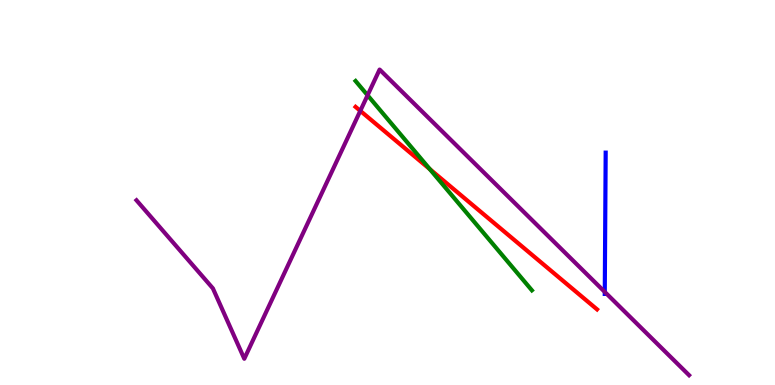[{'lines': ['blue', 'red'], 'intersections': []}, {'lines': ['green', 'red'], 'intersections': [{'x': 5.55, 'y': 5.61}]}, {'lines': ['purple', 'red'], 'intersections': [{'x': 4.65, 'y': 7.12}]}, {'lines': ['blue', 'green'], 'intersections': []}, {'lines': ['blue', 'purple'], 'intersections': [{'x': 7.8, 'y': 2.42}]}, {'lines': ['green', 'purple'], 'intersections': [{'x': 4.74, 'y': 7.53}]}]